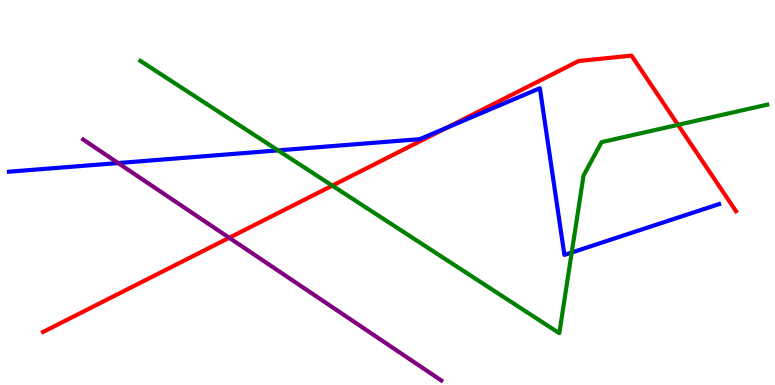[{'lines': ['blue', 'red'], 'intersections': [{'x': 5.76, 'y': 6.68}]}, {'lines': ['green', 'red'], 'intersections': [{'x': 4.29, 'y': 5.18}, {'x': 8.75, 'y': 6.76}]}, {'lines': ['purple', 'red'], 'intersections': [{'x': 2.96, 'y': 3.82}]}, {'lines': ['blue', 'green'], 'intersections': [{'x': 3.59, 'y': 6.09}, {'x': 7.38, 'y': 3.44}]}, {'lines': ['blue', 'purple'], 'intersections': [{'x': 1.52, 'y': 5.76}]}, {'lines': ['green', 'purple'], 'intersections': []}]